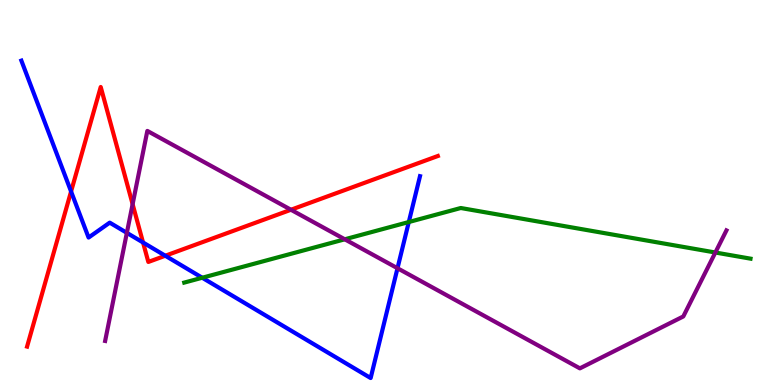[{'lines': ['blue', 'red'], 'intersections': [{'x': 0.917, 'y': 5.03}, {'x': 1.85, 'y': 3.7}, {'x': 2.13, 'y': 3.36}]}, {'lines': ['green', 'red'], 'intersections': []}, {'lines': ['purple', 'red'], 'intersections': [{'x': 1.71, 'y': 4.7}, {'x': 3.75, 'y': 4.55}]}, {'lines': ['blue', 'green'], 'intersections': [{'x': 2.61, 'y': 2.79}, {'x': 5.27, 'y': 4.23}]}, {'lines': ['blue', 'purple'], 'intersections': [{'x': 1.64, 'y': 3.95}, {'x': 5.13, 'y': 3.03}]}, {'lines': ['green', 'purple'], 'intersections': [{'x': 4.45, 'y': 3.78}, {'x': 9.23, 'y': 3.44}]}]